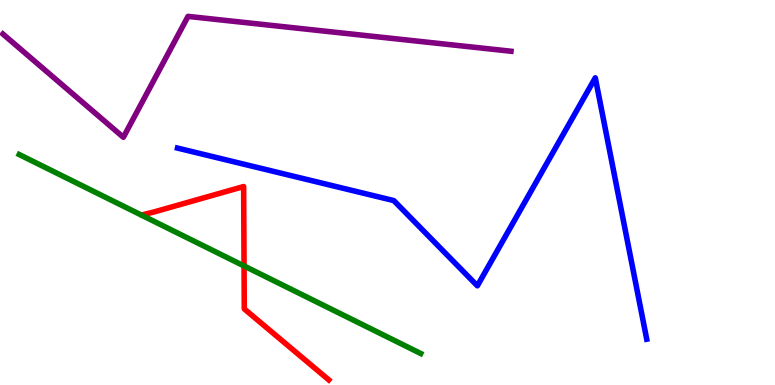[{'lines': ['blue', 'red'], 'intersections': []}, {'lines': ['green', 'red'], 'intersections': [{'x': 3.15, 'y': 3.09}]}, {'lines': ['purple', 'red'], 'intersections': []}, {'lines': ['blue', 'green'], 'intersections': []}, {'lines': ['blue', 'purple'], 'intersections': []}, {'lines': ['green', 'purple'], 'intersections': []}]